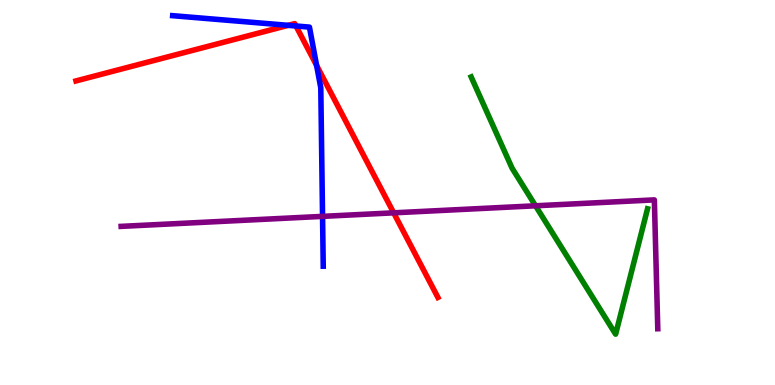[{'lines': ['blue', 'red'], 'intersections': [{'x': 3.72, 'y': 9.34}, {'x': 3.82, 'y': 9.32}, {'x': 4.09, 'y': 8.3}]}, {'lines': ['green', 'red'], 'intersections': []}, {'lines': ['purple', 'red'], 'intersections': [{'x': 5.08, 'y': 4.47}]}, {'lines': ['blue', 'green'], 'intersections': []}, {'lines': ['blue', 'purple'], 'intersections': [{'x': 4.16, 'y': 4.38}]}, {'lines': ['green', 'purple'], 'intersections': [{'x': 6.91, 'y': 4.65}]}]